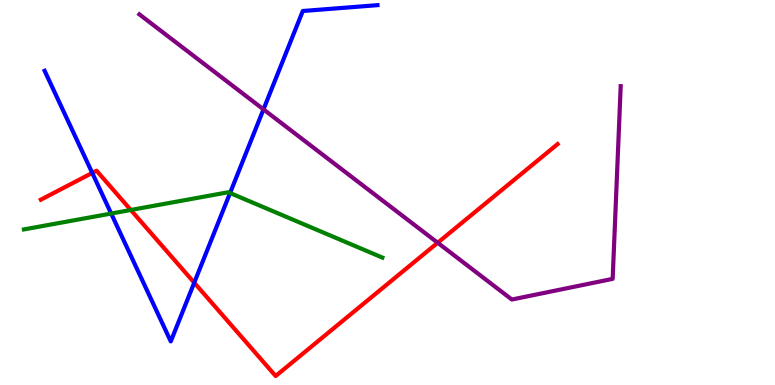[{'lines': ['blue', 'red'], 'intersections': [{'x': 1.19, 'y': 5.51}, {'x': 2.51, 'y': 2.66}]}, {'lines': ['green', 'red'], 'intersections': [{'x': 1.69, 'y': 4.55}]}, {'lines': ['purple', 'red'], 'intersections': [{'x': 5.65, 'y': 3.7}]}, {'lines': ['blue', 'green'], 'intersections': [{'x': 1.43, 'y': 4.45}, {'x': 2.97, 'y': 4.99}]}, {'lines': ['blue', 'purple'], 'intersections': [{'x': 3.4, 'y': 7.16}]}, {'lines': ['green', 'purple'], 'intersections': []}]